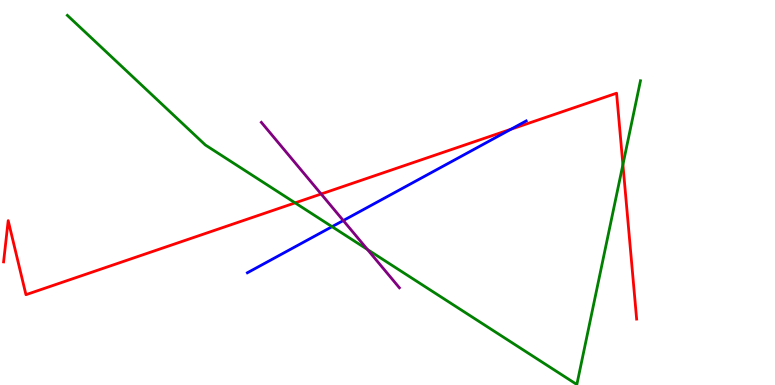[{'lines': ['blue', 'red'], 'intersections': [{'x': 6.59, 'y': 6.64}]}, {'lines': ['green', 'red'], 'intersections': [{'x': 3.81, 'y': 4.73}, {'x': 8.04, 'y': 5.72}]}, {'lines': ['purple', 'red'], 'intersections': [{'x': 4.14, 'y': 4.96}]}, {'lines': ['blue', 'green'], 'intersections': [{'x': 4.28, 'y': 4.11}]}, {'lines': ['blue', 'purple'], 'intersections': [{'x': 4.43, 'y': 4.27}]}, {'lines': ['green', 'purple'], 'intersections': [{'x': 4.74, 'y': 3.52}]}]